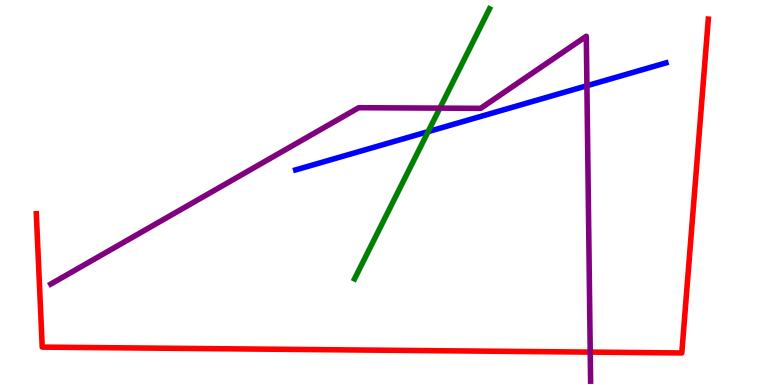[{'lines': ['blue', 'red'], 'intersections': []}, {'lines': ['green', 'red'], 'intersections': []}, {'lines': ['purple', 'red'], 'intersections': [{'x': 7.62, 'y': 0.854}]}, {'lines': ['blue', 'green'], 'intersections': [{'x': 5.52, 'y': 6.58}]}, {'lines': ['blue', 'purple'], 'intersections': [{'x': 7.57, 'y': 7.77}]}, {'lines': ['green', 'purple'], 'intersections': [{'x': 5.68, 'y': 7.19}]}]